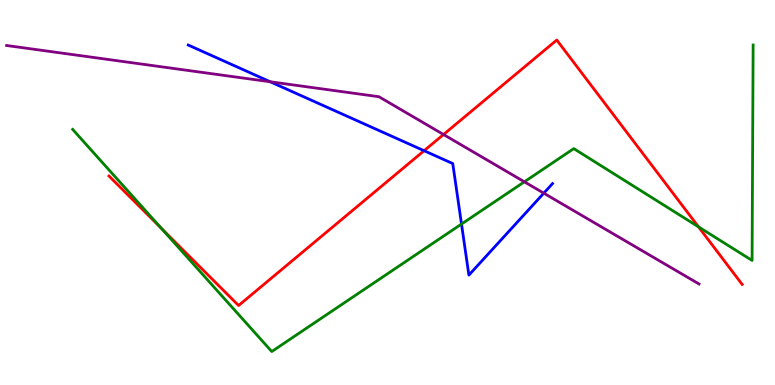[{'lines': ['blue', 'red'], 'intersections': [{'x': 5.47, 'y': 6.09}]}, {'lines': ['green', 'red'], 'intersections': [{'x': 2.08, 'y': 4.07}, {'x': 9.01, 'y': 4.11}]}, {'lines': ['purple', 'red'], 'intersections': [{'x': 5.72, 'y': 6.51}]}, {'lines': ['blue', 'green'], 'intersections': [{'x': 5.95, 'y': 4.18}]}, {'lines': ['blue', 'purple'], 'intersections': [{'x': 3.49, 'y': 7.88}, {'x': 7.02, 'y': 4.98}]}, {'lines': ['green', 'purple'], 'intersections': [{'x': 6.77, 'y': 5.28}]}]